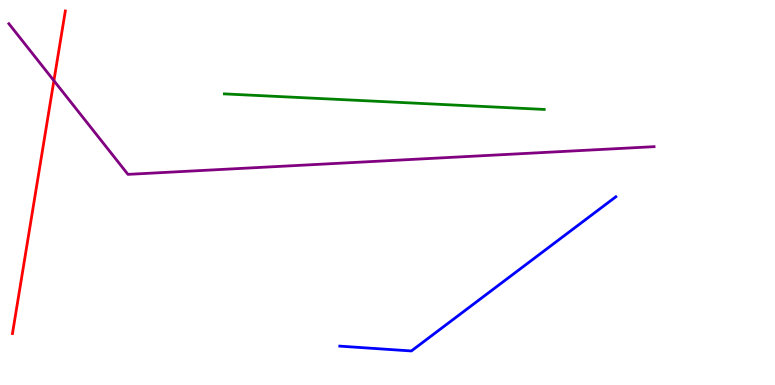[{'lines': ['blue', 'red'], 'intersections': []}, {'lines': ['green', 'red'], 'intersections': []}, {'lines': ['purple', 'red'], 'intersections': [{'x': 0.695, 'y': 7.9}]}, {'lines': ['blue', 'green'], 'intersections': []}, {'lines': ['blue', 'purple'], 'intersections': []}, {'lines': ['green', 'purple'], 'intersections': []}]